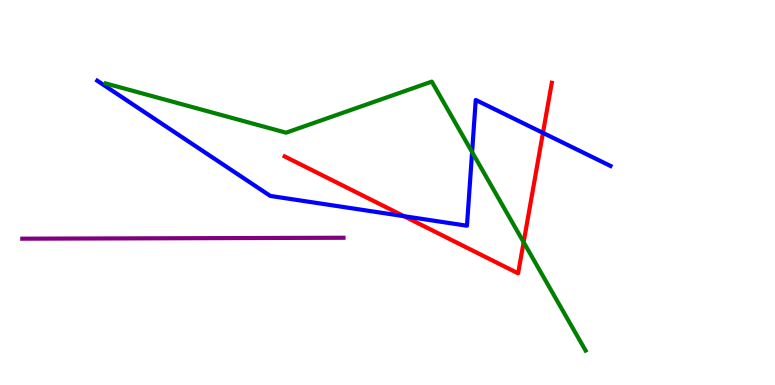[{'lines': ['blue', 'red'], 'intersections': [{'x': 5.21, 'y': 4.38}, {'x': 7.01, 'y': 6.55}]}, {'lines': ['green', 'red'], 'intersections': [{'x': 6.76, 'y': 3.71}]}, {'lines': ['purple', 'red'], 'intersections': []}, {'lines': ['blue', 'green'], 'intersections': [{'x': 6.09, 'y': 6.05}]}, {'lines': ['blue', 'purple'], 'intersections': []}, {'lines': ['green', 'purple'], 'intersections': []}]